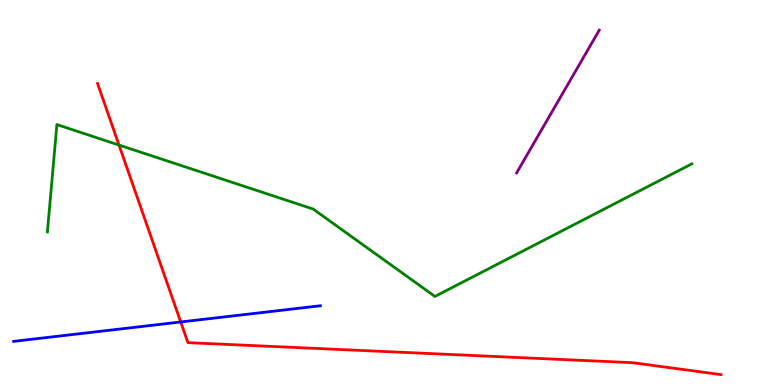[{'lines': ['blue', 'red'], 'intersections': [{'x': 2.33, 'y': 1.64}]}, {'lines': ['green', 'red'], 'intersections': [{'x': 1.54, 'y': 6.23}]}, {'lines': ['purple', 'red'], 'intersections': []}, {'lines': ['blue', 'green'], 'intersections': []}, {'lines': ['blue', 'purple'], 'intersections': []}, {'lines': ['green', 'purple'], 'intersections': []}]